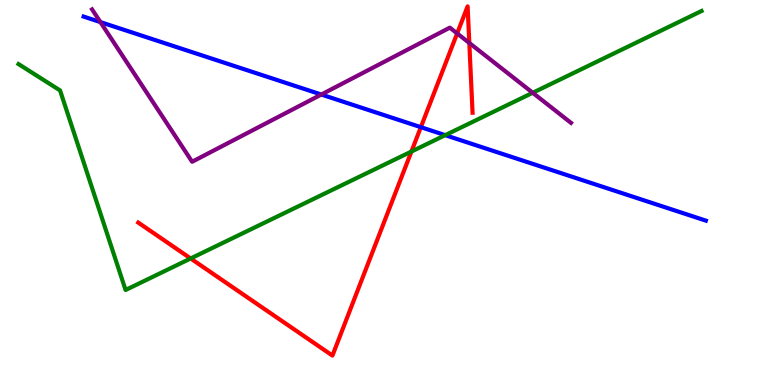[{'lines': ['blue', 'red'], 'intersections': [{'x': 5.43, 'y': 6.7}]}, {'lines': ['green', 'red'], 'intersections': [{'x': 2.46, 'y': 3.29}, {'x': 5.31, 'y': 6.06}]}, {'lines': ['purple', 'red'], 'intersections': [{'x': 5.9, 'y': 9.13}, {'x': 6.06, 'y': 8.88}]}, {'lines': ['blue', 'green'], 'intersections': [{'x': 5.74, 'y': 6.49}]}, {'lines': ['blue', 'purple'], 'intersections': [{'x': 1.3, 'y': 9.43}, {'x': 4.15, 'y': 7.54}]}, {'lines': ['green', 'purple'], 'intersections': [{'x': 6.87, 'y': 7.59}]}]